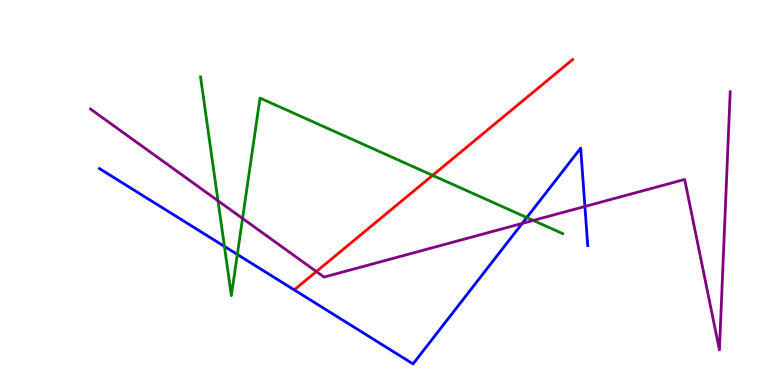[{'lines': ['blue', 'red'], 'intersections': []}, {'lines': ['green', 'red'], 'intersections': [{'x': 5.58, 'y': 5.44}]}, {'lines': ['purple', 'red'], 'intersections': [{'x': 4.08, 'y': 2.95}]}, {'lines': ['blue', 'green'], 'intersections': [{'x': 2.9, 'y': 3.6}, {'x': 3.06, 'y': 3.39}, {'x': 6.8, 'y': 4.35}]}, {'lines': ['blue', 'purple'], 'intersections': [{'x': 6.74, 'y': 4.2}, {'x': 7.55, 'y': 4.64}]}, {'lines': ['green', 'purple'], 'intersections': [{'x': 2.81, 'y': 4.78}, {'x': 3.13, 'y': 4.33}, {'x': 6.88, 'y': 4.27}]}]